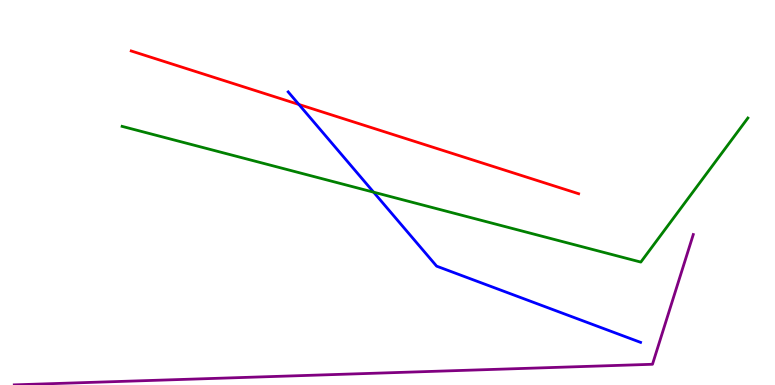[{'lines': ['blue', 'red'], 'intersections': [{'x': 3.86, 'y': 7.29}]}, {'lines': ['green', 'red'], 'intersections': []}, {'lines': ['purple', 'red'], 'intersections': []}, {'lines': ['blue', 'green'], 'intersections': [{'x': 4.82, 'y': 5.01}]}, {'lines': ['blue', 'purple'], 'intersections': []}, {'lines': ['green', 'purple'], 'intersections': []}]